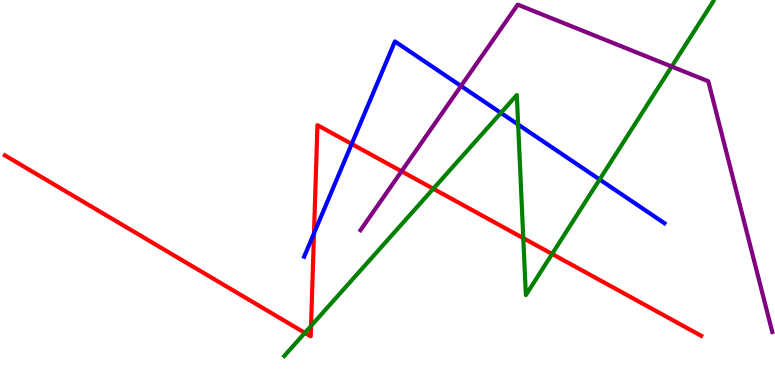[{'lines': ['blue', 'red'], 'intersections': [{'x': 4.05, 'y': 3.94}, {'x': 4.54, 'y': 6.26}]}, {'lines': ['green', 'red'], 'intersections': [{'x': 3.93, 'y': 1.35}, {'x': 4.01, 'y': 1.53}, {'x': 5.59, 'y': 5.1}, {'x': 6.75, 'y': 3.81}, {'x': 7.12, 'y': 3.4}]}, {'lines': ['purple', 'red'], 'intersections': [{'x': 5.18, 'y': 5.55}]}, {'lines': ['blue', 'green'], 'intersections': [{'x': 6.46, 'y': 7.07}, {'x': 6.69, 'y': 6.77}, {'x': 7.74, 'y': 5.34}]}, {'lines': ['blue', 'purple'], 'intersections': [{'x': 5.95, 'y': 7.77}]}, {'lines': ['green', 'purple'], 'intersections': [{'x': 8.67, 'y': 8.27}]}]